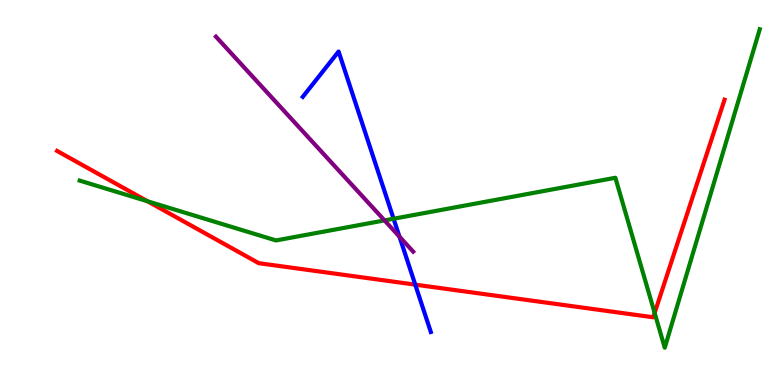[{'lines': ['blue', 'red'], 'intersections': [{'x': 5.36, 'y': 2.61}]}, {'lines': ['green', 'red'], 'intersections': [{'x': 1.9, 'y': 4.77}, {'x': 8.45, 'y': 1.87}]}, {'lines': ['purple', 'red'], 'intersections': []}, {'lines': ['blue', 'green'], 'intersections': [{'x': 5.08, 'y': 4.32}]}, {'lines': ['blue', 'purple'], 'intersections': [{'x': 5.15, 'y': 3.85}]}, {'lines': ['green', 'purple'], 'intersections': [{'x': 4.96, 'y': 4.28}]}]